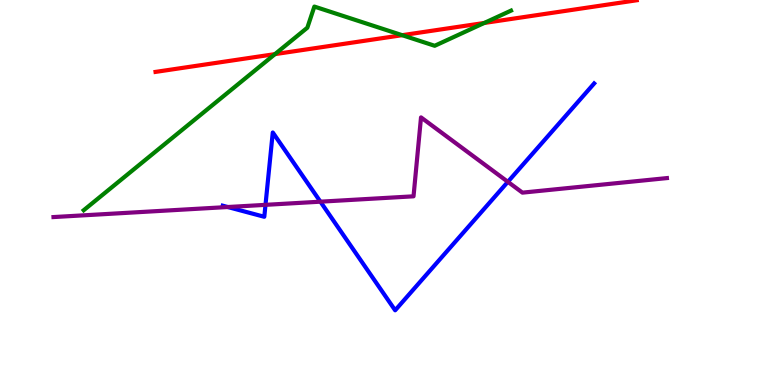[{'lines': ['blue', 'red'], 'intersections': []}, {'lines': ['green', 'red'], 'intersections': [{'x': 3.55, 'y': 8.59}, {'x': 5.19, 'y': 9.09}, {'x': 6.25, 'y': 9.4}]}, {'lines': ['purple', 'red'], 'intersections': []}, {'lines': ['blue', 'green'], 'intersections': []}, {'lines': ['blue', 'purple'], 'intersections': [{'x': 2.94, 'y': 4.62}, {'x': 3.43, 'y': 4.68}, {'x': 4.13, 'y': 4.76}, {'x': 6.55, 'y': 5.28}]}, {'lines': ['green', 'purple'], 'intersections': []}]